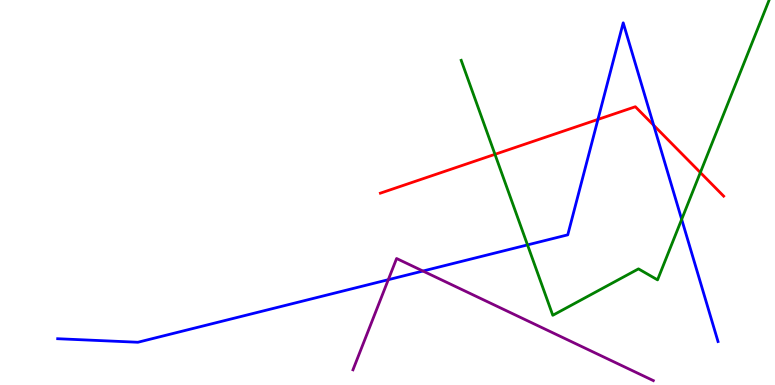[{'lines': ['blue', 'red'], 'intersections': [{'x': 7.72, 'y': 6.9}, {'x': 8.43, 'y': 6.75}]}, {'lines': ['green', 'red'], 'intersections': [{'x': 6.39, 'y': 5.99}, {'x': 9.04, 'y': 5.52}]}, {'lines': ['purple', 'red'], 'intersections': []}, {'lines': ['blue', 'green'], 'intersections': [{'x': 6.81, 'y': 3.64}, {'x': 8.8, 'y': 4.3}]}, {'lines': ['blue', 'purple'], 'intersections': [{'x': 5.01, 'y': 2.74}, {'x': 5.46, 'y': 2.96}]}, {'lines': ['green', 'purple'], 'intersections': []}]